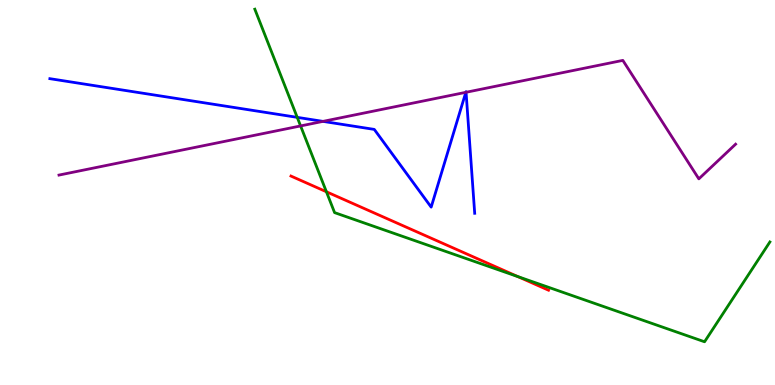[{'lines': ['blue', 'red'], 'intersections': []}, {'lines': ['green', 'red'], 'intersections': [{'x': 4.21, 'y': 5.02}, {'x': 6.68, 'y': 2.82}]}, {'lines': ['purple', 'red'], 'intersections': []}, {'lines': ['blue', 'green'], 'intersections': [{'x': 3.84, 'y': 6.95}]}, {'lines': ['blue', 'purple'], 'intersections': [{'x': 4.17, 'y': 6.85}, {'x': 6.01, 'y': 7.6}, {'x': 6.01, 'y': 7.6}]}, {'lines': ['green', 'purple'], 'intersections': [{'x': 3.88, 'y': 6.73}]}]